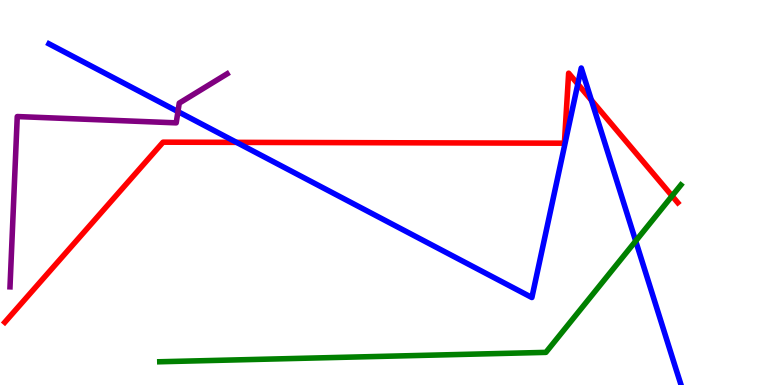[{'lines': ['blue', 'red'], 'intersections': [{'x': 3.05, 'y': 6.3}, {'x': 7.46, 'y': 7.82}, {'x': 7.63, 'y': 7.4}]}, {'lines': ['green', 'red'], 'intersections': [{'x': 8.67, 'y': 4.91}]}, {'lines': ['purple', 'red'], 'intersections': []}, {'lines': ['blue', 'green'], 'intersections': [{'x': 8.2, 'y': 3.74}]}, {'lines': ['blue', 'purple'], 'intersections': [{'x': 2.3, 'y': 7.1}]}, {'lines': ['green', 'purple'], 'intersections': []}]